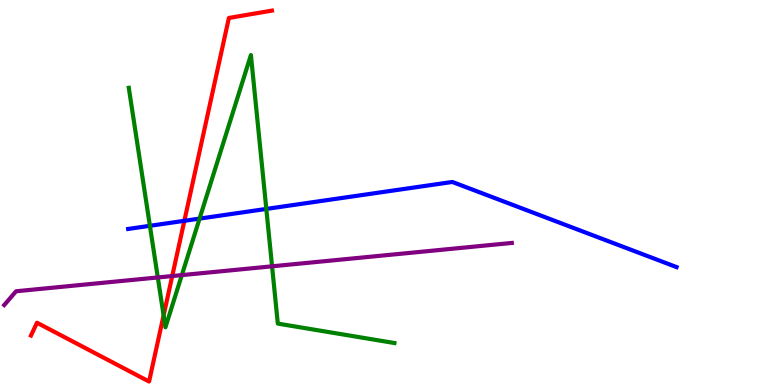[{'lines': ['blue', 'red'], 'intersections': [{'x': 2.38, 'y': 4.26}]}, {'lines': ['green', 'red'], 'intersections': [{'x': 2.11, 'y': 1.81}]}, {'lines': ['purple', 'red'], 'intersections': [{'x': 2.22, 'y': 2.83}]}, {'lines': ['blue', 'green'], 'intersections': [{'x': 1.93, 'y': 4.13}, {'x': 2.58, 'y': 4.32}, {'x': 3.44, 'y': 4.57}]}, {'lines': ['blue', 'purple'], 'intersections': []}, {'lines': ['green', 'purple'], 'intersections': [{'x': 2.04, 'y': 2.79}, {'x': 2.35, 'y': 2.85}, {'x': 3.51, 'y': 3.08}]}]